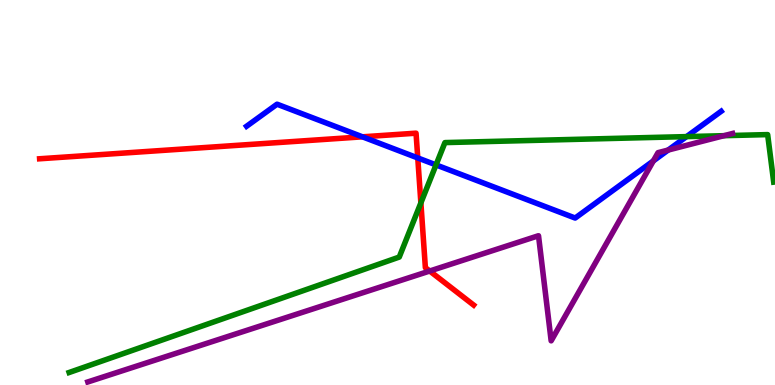[{'lines': ['blue', 'red'], 'intersections': [{'x': 4.68, 'y': 6.45}, {'x': 5.39, 'y': 5.9}]}, {'lines': ['green', 'red'], 'intersections': [{'x': 5.43, 'y': 4.73}]}, {'lines': ['purple', 'red'], 'intersections': [{'x': 5.54, 'y': 2.96}]}, {'lines': ['blue', 'green'], 'intersections': [{'x': 5.63, 'y': 5.72}, {'x': 8.86, 'y': 6.45}]}, {'lines': ['blue', 'purple'], 'intersections': [{'x': 8.43, 'y': 5.82}, {'x': 8.62, 'y': 6.1}]}, {'lines': ['green', 'purple'], 'intersections': [{'x': 9.34, 'y': 6.48}]}]